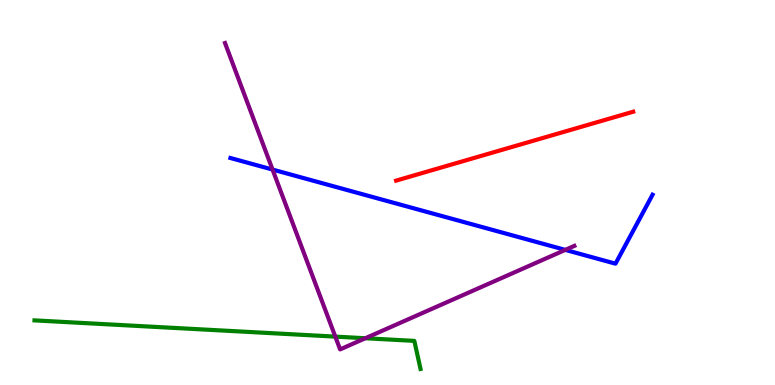[{'lines': ['blue', 'red'], 'intersections': []}, {'lines': ['green', 'red'], 'intersections': []}, {'lines': ['purple', 'red'], 'intersections': []}, {'lines': ['blue', 'green'], 'intersections': []}, {'lines': ['blue', 'purple'], 'intersections': [{'x': 3.52, 'y': 5.6}, {'x': 7.29, 'y': 3.51}]}, {'lines': ['green', 'purple'], 'intersections': [{'x': 4.33, 'y': 1.26}, {'x': 4.71, 'y': 1.21}]}]